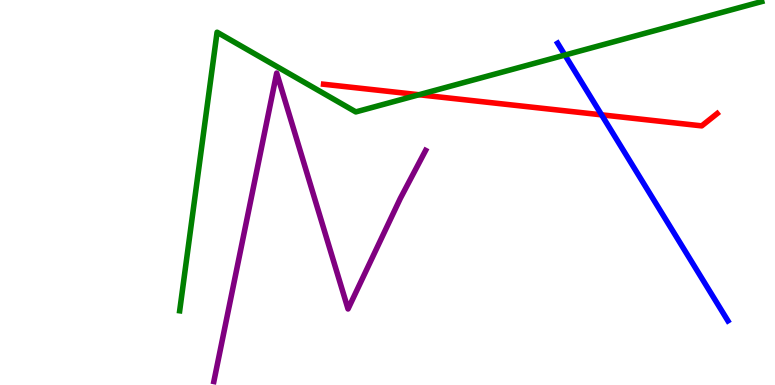[{'lines': ['blue', 'red'], 'intersections': [{'x': 7.76, 'y': 7.02}]}, {'lines': ['green', 'red'], 'intersections': [{'x': 5.41, 'y': 7.54}]}, {'lines': ['purple', 'red'], 'intersections': []}, {'lines': ['blue', 'green'], 'intersections': [{'x': 7.29, 'y': 8.57}]}, {'lines': ['blue', 'purple'], 'intersections': []}, {'lines': ['green', 'purple'], 'intersections': []}]